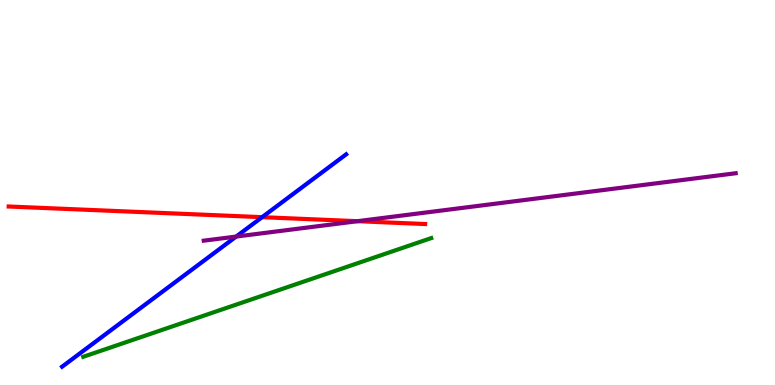[{'lines': ['blue', 'red'], 'intersections': [{'x': 3.38, 'y': 4.36}]}, {'lines': ['green', 'red'], 'intersections': []}, {'lines': ['purple', 'red'], 'intersections': [{'x': 4.61, 'y': 4.25}]}, {'lines': ['blue', 'green'], 'intersections': []}, {'lines': ['blue', 'purple'], 'intersections': [{'x': 3.05, 'y': 3.86}]}, {'lines': ['green', 'purple'], 'intersections': []}]